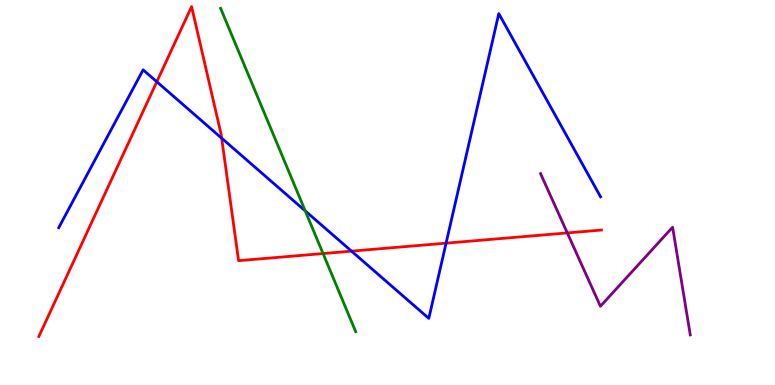[{'lines': ['blue', 'red'], 'intersections': [{'x': 2.02, 'y': 7.88}, {'x': 2.86, 'y': 6.41}, {'x': 4.54, 'y': 3.48}, {'x': 5.76, 'y': 3.68}]}, {'lines': ['green', 'red'], 'intersections': [{'x': 4.17, 'y': 3.41}]}, {'lines': ['purple', 'red'], 'intersections': [{'x': 7.32, 'y': 3.95}]}, {'lines': ['blue', 'green'], 'intersections': [{'x': 3.94, 'y': 4.52}]}, {'lines': ['blue', 'purple'], 'intersections': []}, {'lines': ['green', 'purple'], 'intersections': []}]